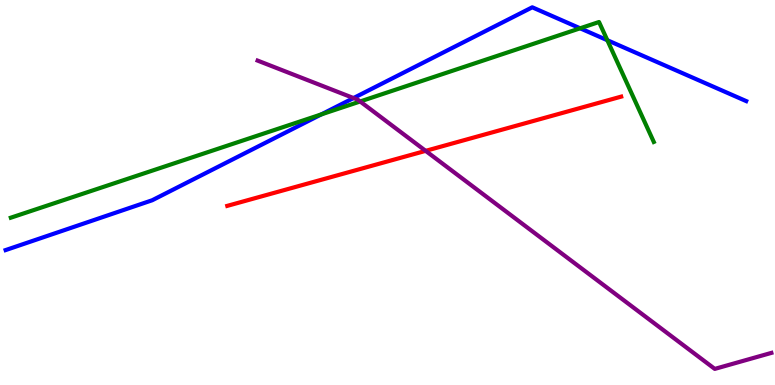[{'lines': ['blue', 'red'], 'intersections': []}, {'lines': ['green', 'red'], 'intersections': []}, {'lines': ['purple', 'red'], 'intersections': [{'x': 5.49, 'y': 6.08}]}, {'lines': ['blue', 'green'], 'intersections': [{'x': 4.15, 'y': 7.03}, {'x': 7.49, 'y': 9.27}, {'x': 7.84, 'y': 8.96}]}, {'lines': ['blue', 'purple'], 'intersections': [{'x': 4.56, 'y': 7.45}]}, {'lines': ['green', 'purple'], 'intersections': [{'x': 4.65, 'y': 7.36}]}]